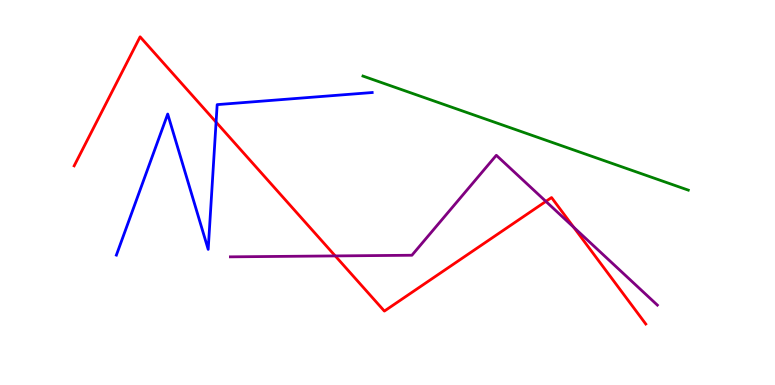[{'lines': ['blue', 'red'], 'intersections': [{'x': 2.79, 'y': 6.83}]}, {'lines': ['green', 'red'], 'intersections': []}, {'lines': ['purple', 'red'], 'intersections': [{'x': 4.33, 'y': 3.35}, {'x': 7.04, 'y': 4.77}, {'x': 7.4, 'y': 4.1}]}, {'lines': ['blue', 'green'], 'intersections': []}, {'lines': ['blue', 'purple'], 'intersections': []}, {'lines': ['green', 'purple'], 'intersections': []}]